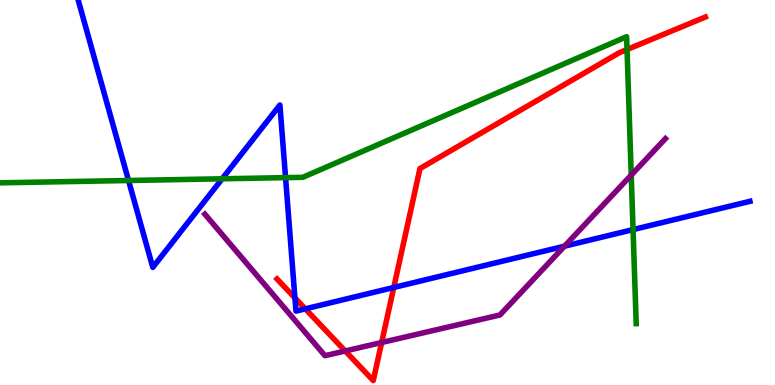[{'lines': ['blue', 'red'], 'intersections': [{'x': 3.81, 'y': 2.26}, {'x': 3.94, 'y': 1.98}, {'x': 5.08, 'y': 2.53}]}, {'lines': ['green', 'red'], 'intersections': [{'x': 8.09, 'y': 8.71}]}, {'lines': ['purple', 'red'], 'intersections': [{'x': 4.45, 'y': 0.884}, {'x': 4.92, 'y': 1.1}]}, {'lines': ['blue', 'green'], 'intersections': [{'x': 1.66, 'y': 5.31}, {'x': 2.87, 'y': 5.36}, {'x': 3.68, 'y': 5.39}, {'x': 8.17, 'y': 4.04}]}, {'lines': ['blue', 'purple'], 'intersections': [{'x': 7.28, 'y': 3.61}]}, {'lines': ['green', 'purple'], 'intersections': [{'x': 8.14, 'y': 5.45}]}]